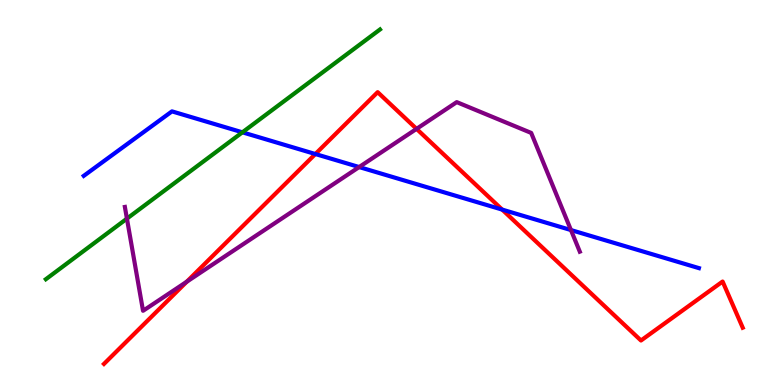[{'lines': ['blue', 'red'], 'intersections': [{'x': 4.07, 'y': 6.0}, {'x': 6.48, 'y': 4.56}]}, {'lines': ['green', 'red'], 'intersections': []}, {'lines': ['purple', 'red'], 'intersections': [{'x': 2.41, 'y': 2.68}, {'x': 5.37, 'y': 6.65}]}, {'lines': ['blue', 'green'], 'intersections': [{'x': 3.13, 'y': 6.56}]}, {'lines': ['blue', 'purple'], 'intersections': [{'x': 4.63, 'y': 5.66}, {'x': 7.37, 'y': 4.02}]}, {'lines': ['green', 'purple'], 'intersections': [{'x': 1.64, 'y': 4.32}]}]